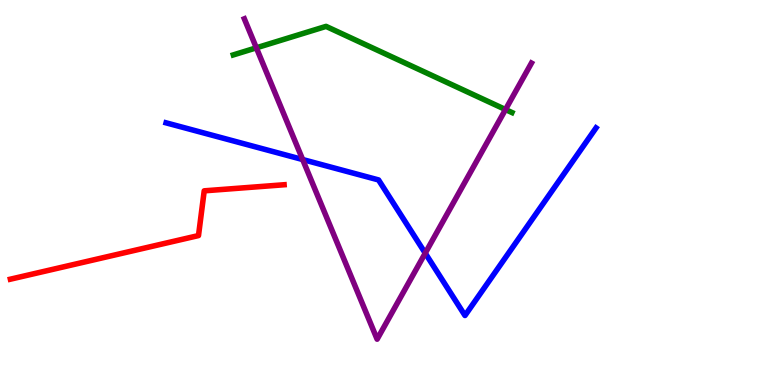[{'lines': ['blue', 'red'], 'intersections': []}, {'lines': ['green', 'red'], 'intersections': []}, {'lines': ['purple', 'red'], 'intersections': []}, {'lines': ['blue', 'green'], 'intersections': []}, {'lines': ['blue', 'purple'], 'intersections': [{'x': 3.91, 'y': 5.86}, {'x': 5.49, 'y': 3.42}]}, {'lines': ['green', 'purple'], 'intersections': [{'x': 3.31, 'y': 8.76}, {'x': 6.52, 'y': 7.15}]}]